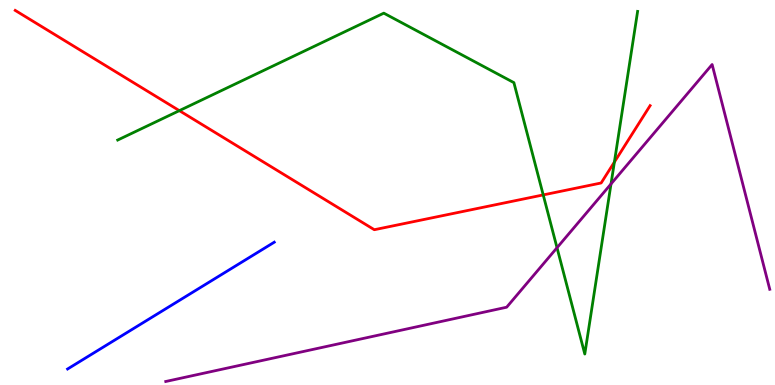[{'lines': ['blue', 'red'], 'intersections': []}, {'lines': ['green', 'red'], 'intersections': [{'x': 2.31, 'y': 7.13}, {'x': 7.01, 'y': 4.94}, {'x': 7.93, 'y': 5.79}]}, {'lines': ['purple', 'red'], 'intersections': []}, {'lines': ['blue', 'green'], 'intersections': []}, {'lines': ['blue', 'purple'], 'intersections': []}, {'lines': ['green', 'purple'], 'intersections': [{'x': 7.19, 'y': 3.57}, {'x': 7.88, 'y': 5.22}]}]